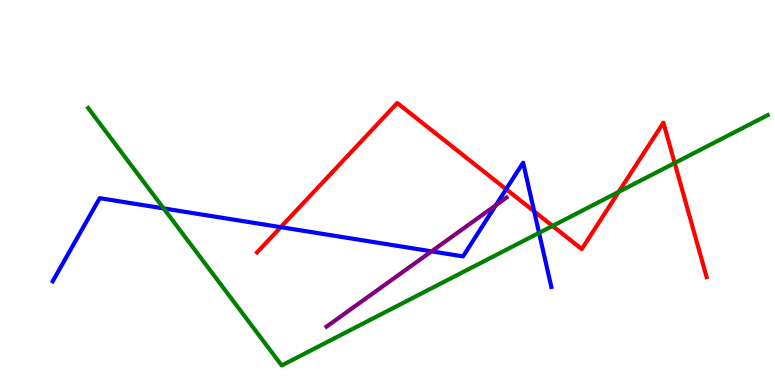[{'lines': ['blue', 'red'], 'intersections': [{'x': 3.62, 'y': 4.1}, {'x': 6.53, 'y': 5.09}, {'x': 6.89, 'y': 4.51}]}, {'lines': ['green', 'red'], 'intersections': [{'x': 7.13, 'y': 4.13}, {'x': 7.98, 'y': 5.02}, {'x': 8.71, 'y': 5.77}]}, {'lines': ['purple', 'red'], 'intersections': []}, {'lines': ['blue', 'green'], 'intersections': [{'x': 2.11, 'y': 4.59}, {'x': 6.96, 'y': 3.95}]}, {'lines': ['blue', 'purple'], 'intersections': [{'x': 5.57, 'y': 3.47}, {'x': 6.4, 'y': 4.67}]}, {'lines': ['green', 'purple'], 'intersections': []}]